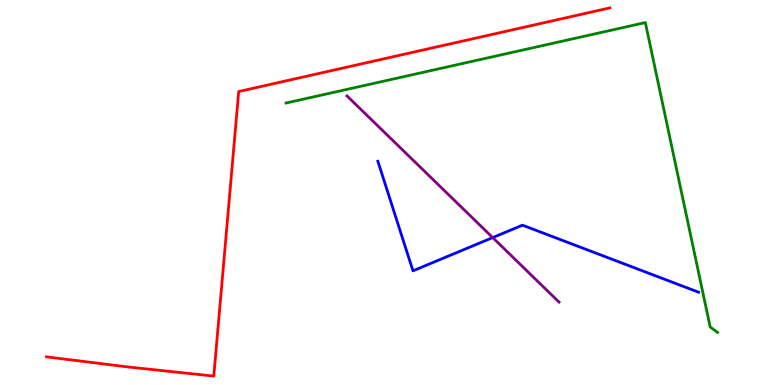[{'lines': ['blue', 'red'], 'intersections': []}, {'lines': ['green', 'red'], 'intersections': []}, {'lines': ['purple', 'red'], 'intersections': []}, {'lines': ['blue', 'green'], 'intersections': []}, {'lines': ['blue', 'purple'], 'intersections': [{'x': 6.36, 'y': 3.83}]}, {'lines': ['green', 'purple'], 'intersections': []}]